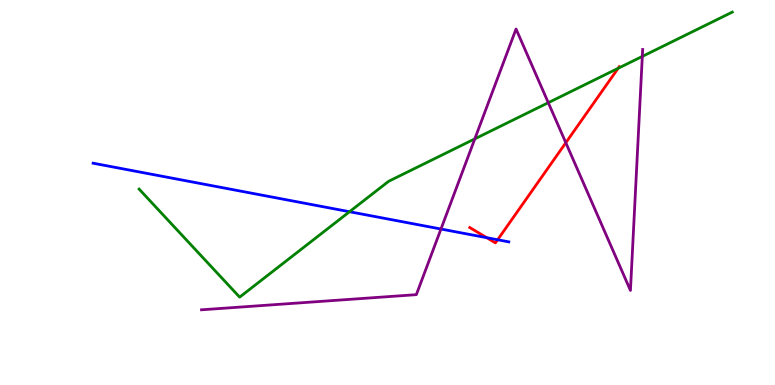[{'lines': ['blue', 'red'], 'intersections': [{'x': 6.28, 'y': 3.83}, {'x': 6.42, 'y': 3.77}]}, {'lines': ['green', 'red'], 'intersections': [{'x': 7.98, 'y': 8.23}]}, {'lines': ['purple', 'red'], 'intersections': [{'x': 7.3, 'y': 6.29}]}, {'lines': ['blue', 'green'], 'intersections': [{'x': 4.51, 'y': 4.5}]}, {'lines': ['blue', 'purple'], 'intersections': [{'x': 5.69, 'y': 4.05}]}, {'lines': ['green', 'purple'], 'intersections': [{'x': 6.13, 'y': 6.39}, {'x': 7.07, 'y': 7.33}, {'x': 8.29, 'y': 8.53}]}]